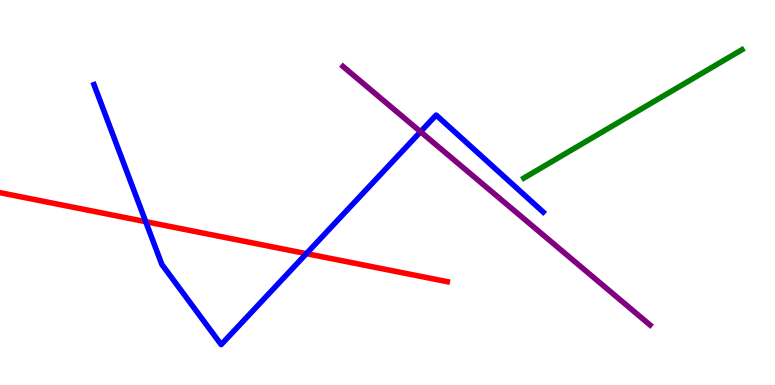[{'lines': ['blue', 'red'], 'intersections': [{'x': 1.88, 'y': 4.24}, {'x': 3.95, 'y': 3.41}]}, {'lines': ['green', 'red'], 'intersections': []}, {'lines': ['purple', 'red'], 'intersections': []}, {'lines': ['blue', 'green'], 'intersections': []}, {'lines': ['blue', 'purple'], 'intersections': [{'x': 5.43, 'y': 6.58}]}, {'lines': ['green', 'purple'], 'intersections': []}]